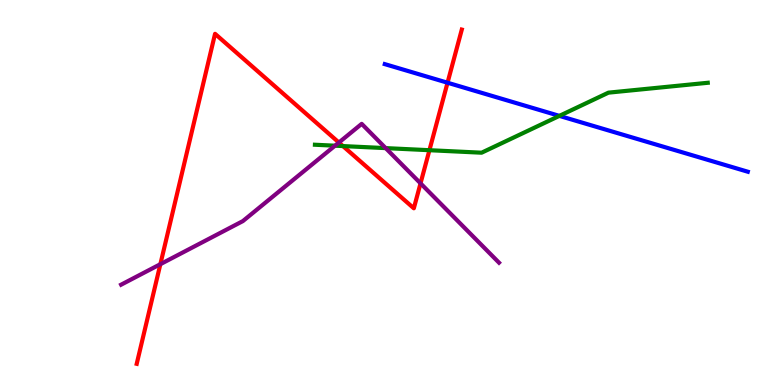[{'lines': ['blue', 'red'], 'intersections': [{'x': 5.77, 'y': 7.85}]}, {'lines': ['green', 'red'], 'intersections': [{'x': 4.43, 'y': 6.21}, {'x': 5.54, 'y': 6.1}]}, {'lines': ['purple', 'red'], 'intersections': [{'x': 2.07, 'y': 3.14}, {'x': 4.37, 'y': 6.3}, {'x': 5.43, 'y': 5.24}]}, {'lines': ['blue', 'green'], 'intersections': [{'x': 7.22, 'y': 6.99}]}, {'lines': ['blue', 'purple'], 'intersections': []}, {'lines': ['green', 'purple'], 'intersections': [{'x': 4.32, 'y': 6.22}, {'x': 4.98, 'y': 6.15}]}]